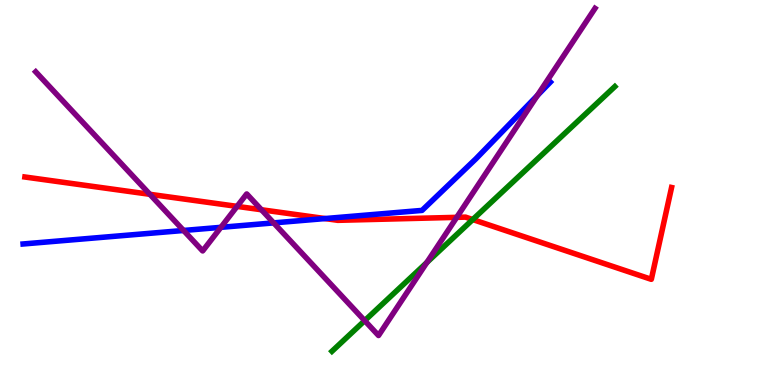[{'lines': ['blue', 'red'], 'intersections': [{'x': 4.19, 'y': 4.32}]}, {'lines': ['green', 'red'], 'intersections': [{'x': 6.1, 'y': 4.3}]}, {'lines': ['purple', 'red'], 'intersections': [{'x': 1.93, 'y': 4.95}, {'x': 3.06, 'y': 4.64}, {'x': 3.37, 'y': 4.55}, {'x': 5.89, 'y': 4.35}]}, {'lines': ['blue', 'green'], 'intersections': []}, {'lines': ['blue', 'purple'], 'intersections': [{'x': 2.37, 'y': 4.01}, {'x': 2.85, 'y': 4.1}, {'x': 3.53, 'y': 4.21}, {'x': 6.93, 'y': 7.52}]}, {'lines': ['green', 'purple'], 'intersections': [{'x': 4.71, 'y': 1.67}, {'x': 5.51, 'y': 3.18}]}]